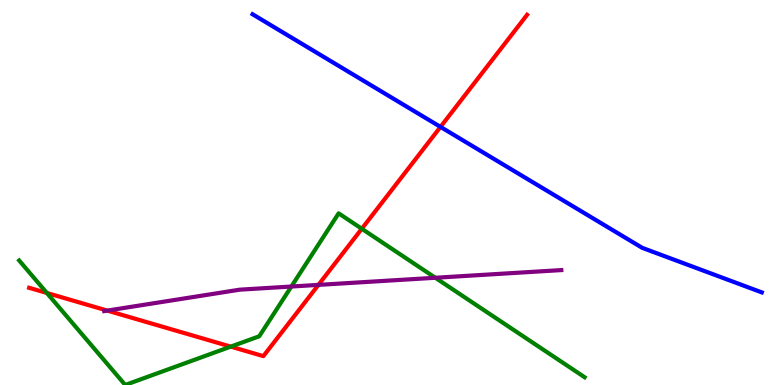[{'lines': ['blue', 'red'], 'intersections': [{'x': 5.68, 'y': 6.7}]}, {'lines': ['green', 'red'], 'intersections': [{'x': 0.605, 'y': 2.39}, {'x': 2.98, 'y': 0.997}, {'x': 4.67, 'y': 4.06}]}, {'lines': ['purple', 'red'], 'intersections': [{'x': 1.38, 'y': 1.93}, {'x': 4.11, 'y': 2.6}]}, {'lines': ['blue', 'green'], 'intersections': []}, {'lines': ['blue', 'purple'], 'intersections': []}, {'lines': ['green', 'purple'], 'intersections': [{'x': 3.76, 'y': 2.56}, {'x': 5.62, 'y': 2.79}]}]